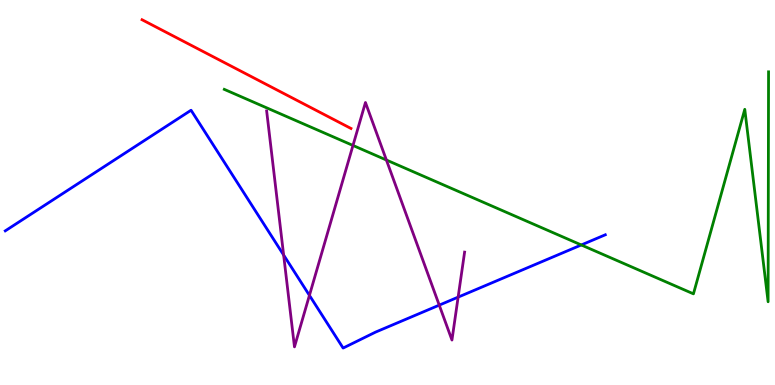[{'lines': ['blue', 'red'], 'intersections': []}, {'lines': ['green', 'red'], 'intersections': []}, {'lines': ['purple', 'red'], 'intersections': []}, {'lines': ['blue', 'green'], 'intersections': [{'x': 7.5, 'y': 3.64}]}, {'lines': ['blue', 'purple'], 'intersections': [{'x': 3.66, 'y': 3.38}, {'x': 3.99, 'y': 2.33}, {'x': 5.67, 'y': 2.07}, {'x': 5.91, 'y': 2.28}]}, {'lines': ['green', 'purple'], 'intersections': [{'x': 4.55, 'y': 6.22}, {'x': 4.99, 'y': 5.84}]}]